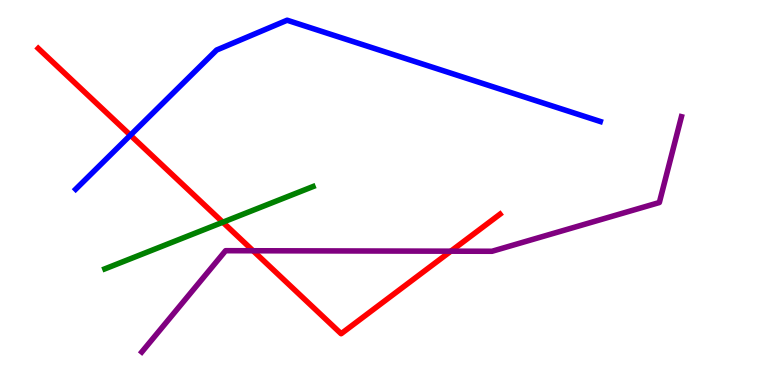[{'lines': ['blue', 'red'], 'intersections': [{'x': 1.68, 'y': 6.49}]}, {'lines': ['green', 'red'], 'intersections': [{'x': 2.87, 'y': 4.23}]}, {'lines': ['purple', 'red'], 'intersections': [{'x': 3.27, 'y': 3.49}, {'x': 5.82, 'y': 3.48}]}, {'lines': ['blue', 'green'], 'intersections': []}, {'lines': ['blue', 'purple'], 'intersections': []}, {'lines': ['green', 'purple'], 'intersections': []}]